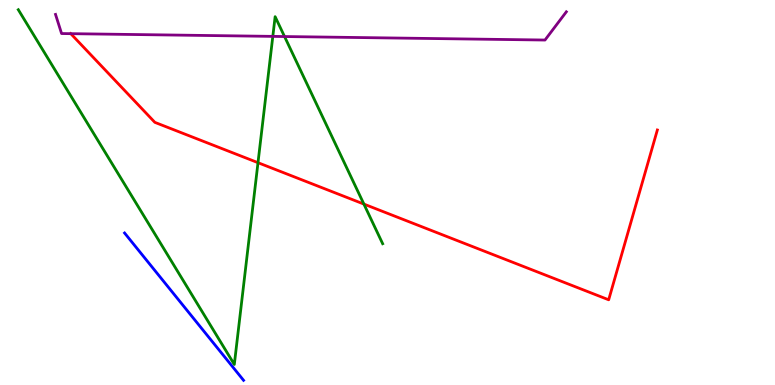[{'lines': ['blue', 'red'], 'intersections': []}, {'lines': ['green', 'red'], 'intersections': [{'x': 3.33, 'y': 5.77}, {'x': 4.7, 'y': 4.7}]}, {'lines': ['purple', 'red'], 'intersections': [{'x': 0.913, 'y': 9.13}]}, {'lines': ['blue', 'green'], 'intersections': []}, {'lines': ['blue', 'purple'], 'intersections': []}, {'lines': ['green', 'purple'], 'intersections': [{'x': 3.52, 'y': 9.06}, {'x': 3.67, 'y': 9.05}]}]